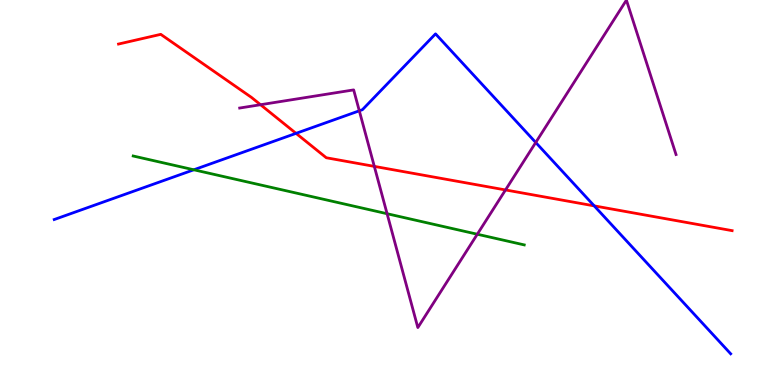[{'lines': ['blue', 'red'], 'intersections': [{'x': 3.82, 'y': 6.54}, {'x': 7.67, 'y': 4.65}]}, {'lines': ['green', 'red'], 'intersections': []}, {'lines': ['purple', 'red'], 'intersections': [{'x': 3.36, 'y': 7.28}, {'x': 4.83, 'y': 5.68}, {'x': 6.52, 'y': 5.07}]}, {'lines': ['blue', 'green'], 'intersections': [{'x': 2.5, 'y': 5.59}]}, {'lines': ['blue', 'purple'], 'intersections': [{'x': 4.64, 'y': 7.12}, {'x': 6.91, 'y': 6.3}]}, {'lines': ['green', 'purple'], 'intersections': [{'x': 4.99, 'y': 4.45}, {'x': 6.16, 'y': 3.92}]}]